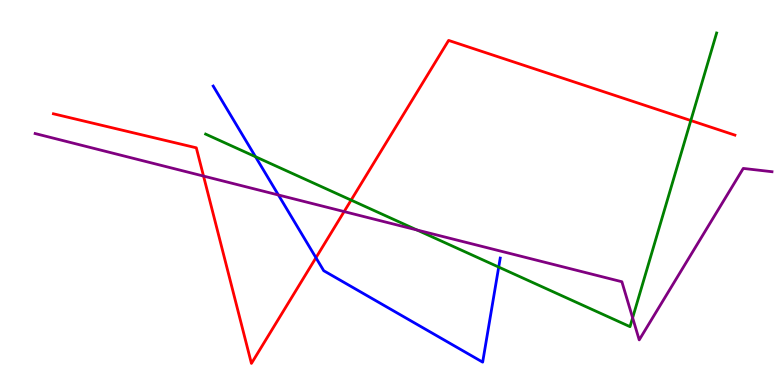[{'lines': ['blue', 'red'], 'intersections': [{'x': 4.08, 'y': 3.31}]}, {'lines': ['green', 'red'], 'intersections': [{'x': 4.53, 'y': 4.8}, {'x': 8.91, 'y': 6.87}]}, {'lines': ['purple', 'red'], 'intersections': [{'x': 2.63, 'y': 5.43}, {'x': 4.44, 'y': 4.5}]}, {'lines': ['blue', 'green'], 'intersections': [{'x': 3.3, 'y': 5.93}, {'x': 6.43, 'y': 3.06}]}, {'lines': ['blue', 'purple'], 'intersections': [{'x': 3.59, 'y': 4.94}]}, {'lines': ['green', 'purple'], 'intersections': [{'x': 5.38, 'y': 4.03}, {'x': 8.16, 'y': 1.75}]}]